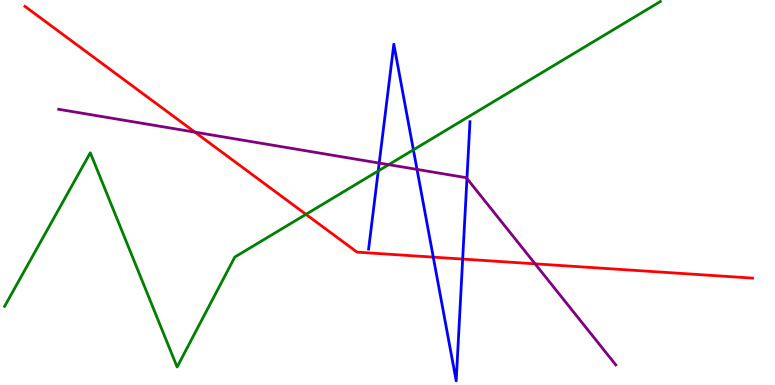[{'lines': ['blue', 'red'], 'intersections': [{'x': 5.59, 'y': 3.32}, {'x': 5.97, 'y': 3.27}]}, {'lines': ['green', 'red'], 'intersections': [{'x': 3.95, 'y': 4.43}]}, {'lines': ['purple', 'red'], 'intersections': [{'x': 2.52, 'y': 6.57}, {'x': 6.9, 'y': 3.15}]}, {'lines': ['blue', 'green'], 'intersections': [{'x': 4.88, 'y': 5.56}, {'x': 5.33, 'y': 6.11}]}, {'lines': ['blue', 'purple'], 'intersections': [{'x': 4.89, 'y': 5.76}, {'x': 5.38, 'y': 5.6}, {'x': 6.03, 'y': 5.36}]}, {'lines': ['green', 'purple'], 'intersections': [{'x': 5.02, 'y': 5.72}]}]